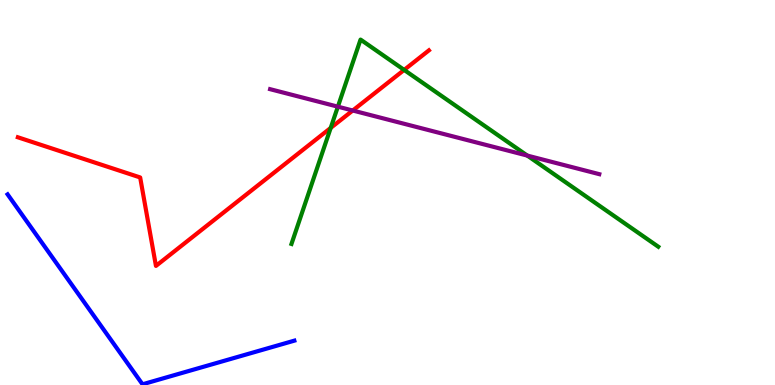[{'lines': ['blue', 'red'], 'intersections': []}, {'lines': ['green', 'red'], 'intersections': [{'x': 4.27, 'y': 6.68}, {'x': 5.21, 'y': 8.18}]}, {'lines': ['purple', 'red'], 'intersections': [{'x': 4.55, 'y': 7.13}]}, {'lines': ['blue', 'green'], 'intersections': []}, {'lines': ['blue', 'purple'], 'intersections': []}, {'lines': ['green', 'purple'], 'intersections': [{'x': 4.36, 'y': 7.23}, {'x': 6.8, 'y': 5.96}]}]